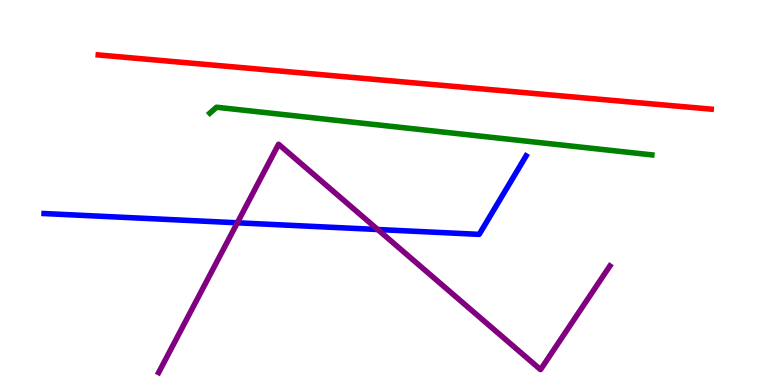[{'lines': ['blue', 'red'], 'intersections': []}, {'lines': ['green', 'red'], 'intersections': []}, {'lines': ['purple', 'red'], 'intersections': []}, {'lines': ['blue', 'green'], 'intersections': []}, {'lines': ['blue', 'purple'], 'intersections': [{'x': 3.06, 'y': 4.21}, {'x': 4.87, 'y': 4.04}]}, {'lines': ['green', 'purple'], 'intersections': []}]